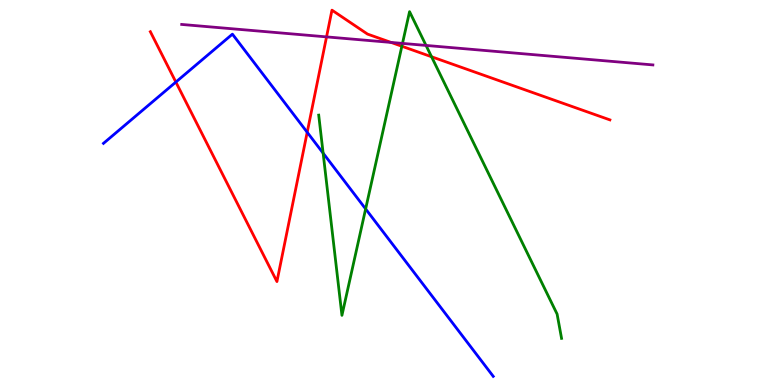[{'lines': ['blue', 'red'], 'intersections': [{'x': 2.27, 'y': 7.87}, {'x': 3.96, 'y': 6.56}]}, {'lines': ['green', 'red'], 'intersections': [{'x': 5.19, 'y': 8.8}, {'x': 5.57, 'y': 8.53}]}, {'lines': ['purple', 'red'], 'intersections': [{'x': 4.21, 'y': 9.04}, {'x': 5.05, 'y': 8.9}]}, {'lines': ['blue', 'green'], 'intersections': [{'x': 4.17, 'y': 6.02}, {'x': 4.72, 'y': 4.57}]}, {'lines': ['blue', 'purple'], 'intersections': []}, {'lines': ['green', 'purple'], 'intersections': [{'x': 5.19, 'y': 8.87}, {'x': 5.5, 'y': 8.82}]}]